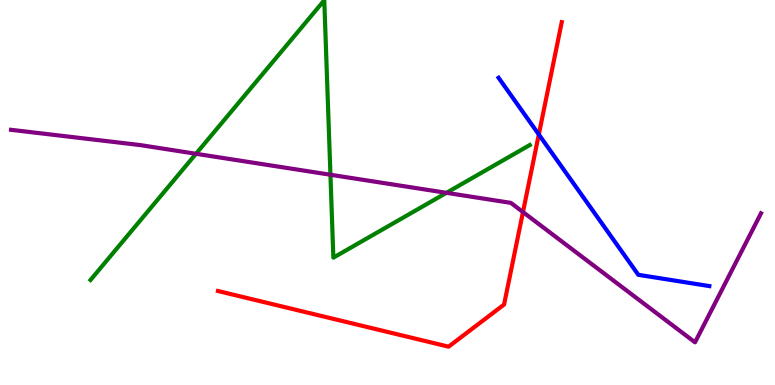[{'lines': ['blue', 'red'], 'intersections': [{'x': 6.95, 'y': 6.51}]}, {'lines': ['green', 'red'], 'intersections': []}, {'lines': ['purple', 'red'], 'intersections': [{'x': 6.75, 'y': 4.49}]}, {'lines': ['blue', 'green'], 'intersections': []}, {'lines': ['blue', 'purple'], 'intersections': []}, {'lines': ['green', 'purple'], 'intersections': [{'x': 2.53, 'y': 6.01}, {'x': 4.26, 'y': 5.46}, {'x': 5.76, 'y': 4.99}]}]